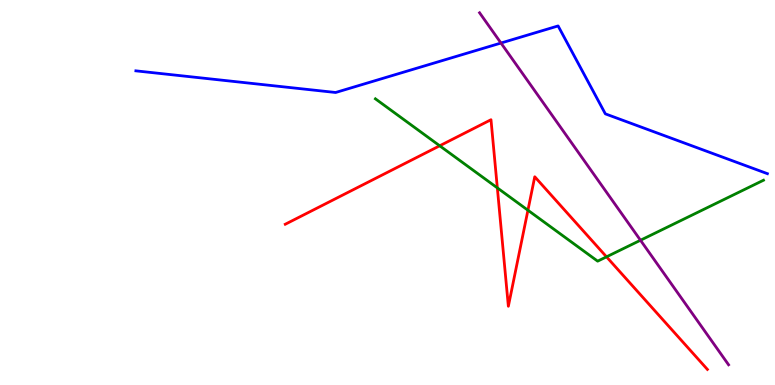[{'lines': ['blue', 'red'], 'intersections': []}, {'lines': ['green', 'red'], 'intersections': [{'x': 5.67, 'y': 6.21}, {'x': 6.42, 'y': 5.12}, {'x': 6.81, 'y': 4.54}, {'x': 7.83, 'y': 3.33}]}, {'lines': ['purple', 'red'], 'intersections': []}, {'lines': ['blue', 'green'], 'intersections': []}, {'lines': ['blue', 'purple'], 'intersections': [{'x': 6.46, 'y': 8.88}]}, {'lines': ['green', 'purple'], 'intersections': [{'x': 8.26, 'y': 3.76}]}]